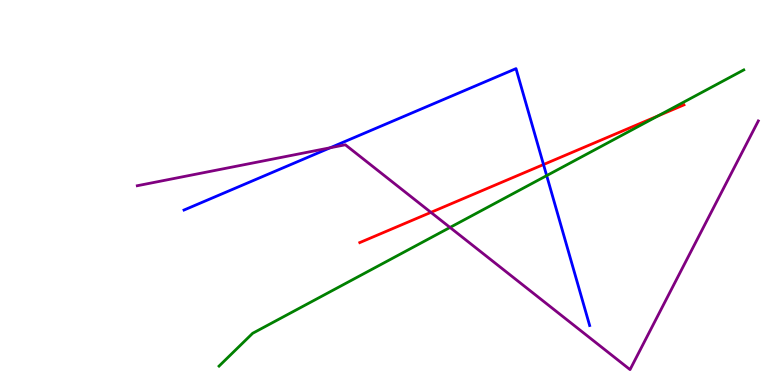[{'lines': ['blue', 'red'], 'intersections': [{'x': 7.01, 'y': 5.73}]}, {'lines': ['green', 'red'], 'intersections': [{'x': 8.49, 'y': 6.99}]}, {'lines': ['purple', 'red'], 'intersections': [{'x': 5.56, 'y': 4.48}]}, {'lines': ['blue', 'green'], 'intersections': [{'x': 7.05, 'y': 5.44}]}, {'lines': ['blue', 'purple'], 'intersections': [{'x': 4.26, 'y': 6.16}]}, {'lines': ['green', 'purple'], 'intersections': [{'x': 5.81, 'y': 4.09}]}]